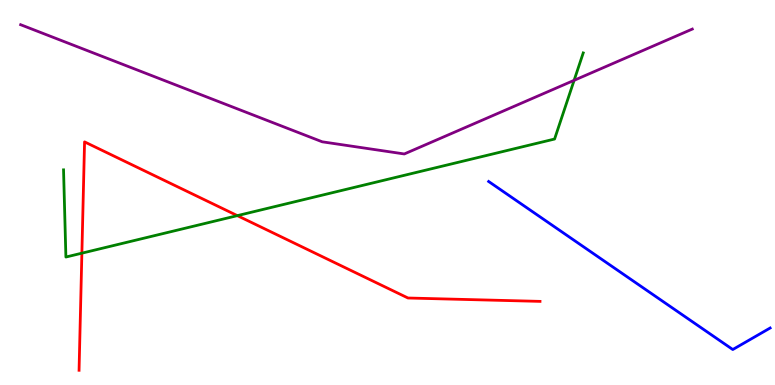[{'lines': ['blue', 'red'], 'intersections': []}, {'lines': ['green', 'red'], 'intersections': [{'x': 1.06, 'y': 3.42}, {'x': 3.06, 'y': 4.4}]}, {'lines': ['purple', 'red'], 'intersections': []}, {'lines': ['blue', 'green'], 'intersections': []}, {'lines': ['blue', 'purple'], 'intersections': []}, {'lines': ['green', 'purple'], 'intersections': [{'x': 7.41, 'y': 7.91}]}]